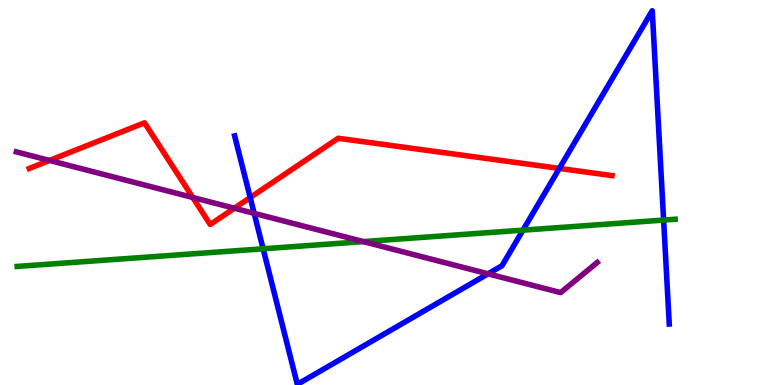[{'lines': ['blue', 'red'], 'intersections': [{'x': 3.23, 'y': 4.87}, {'x': 7.22, 'y': 5.63}]}, {'lines': ['green', 'red'], 'intersections': []}, {'lines': ['purple', 'red'], 'intersections': [{'x': 0.639, 'y': 5.83}, {'x': 2.49, 'y': 4.87}, {'x': 3.02, 'y': 4.59}]}, {'lines': ['blue', 'green'], 'intersections': [{'x': 3.4, 'y': 3.54}, {'x': 6.75, 'y': 4.02}, {'x': 8.56, 'y': 4.28}]}, {'lines': ['blue', 'purple'], 'intersections': [{'x': 3.28, 'y': 4.46}, {'x': 6.3, 'y': 2.89}]}, {'lines': ['green', 'purple'], 'intersections': [{'x': 4.69, 'y': 3.72}]}]